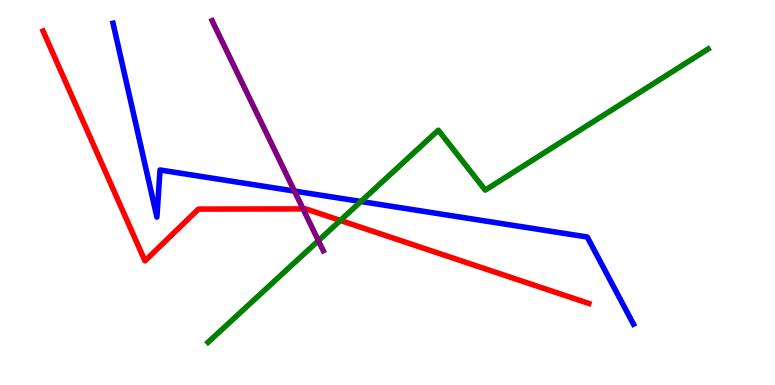[{'lines': ['blue', 'red'], 'intersections': []}, {'lines': ['green', 'red'], 'intersections': [{'x': 4.39, 'y': 4.27}]}, {'lines': ['purple', 'red'], 'intersections': [{'x': 3.91, 'y': 4.57}]}, {'lines': ['blue', 'green'], 'intersections': [{'x': 4.66, 'y': 4.77}]}, {'lines': ['blue', 'purple'], 'intersections': [{'x': 3.8, 'y': 5.04}]}, {'lines': ['green', 'purple'], 'intersections': [{'x': 4.11, 'y': 3.75}]}]